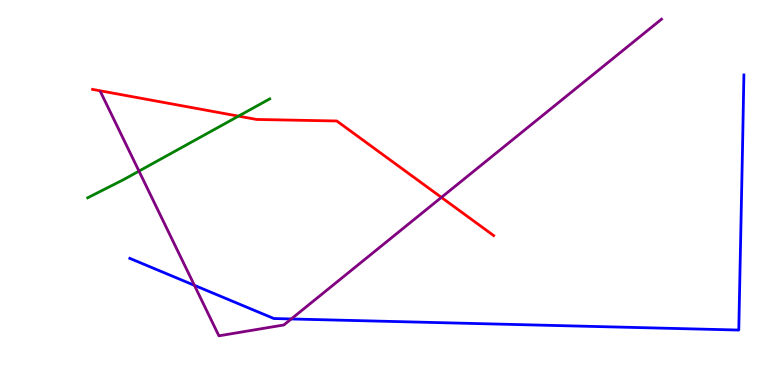[{'lines': ['blue', 'red'], 'intersections': []}, {'lines': ['green', 'red'], 'intersections': [{'x': 3.08, 'y': 6.98}]}, {'lines': ['purple', 'red'], 'intersections': [{'x': 5.7, 'y': 4.87}]}, {'lines': ['blue', 'green'], 'intersections': []}, {'lines': ['blue', 'purple'], 'intersections': [{'x': 2.51, 'y': 2.59}, {'x': 3.76, 'y': 1.72}]}, {'lines': ['green', 'purple'], 'intersections': [{'x': 1.79, 'y': 5.56}]}]